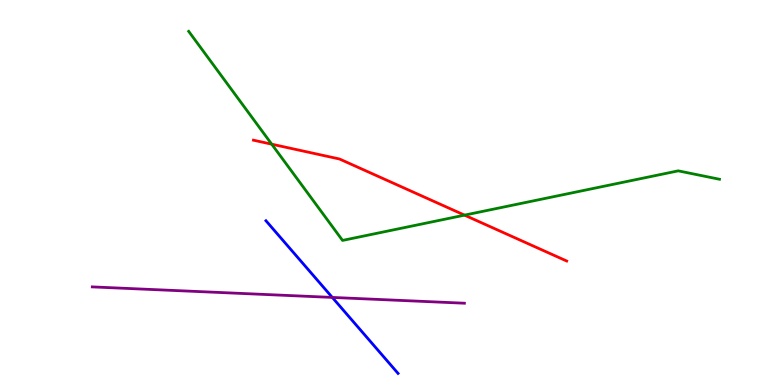[{'lines': ['blue', 'red'], 'intersections': []}, {'lines': ['green', 'red'], 'intersections': [{'x': 3.51, 'y': 6.26}, {'x': 5.99, 'y': 4.41}]}, {'lines': ['purple', 'red'], 'intersections': []}, {'lines': ['blue', 'green'], 'intersections': []}, {'lines': ['blue', 'purple'], 'intersections': [{'x': 4.29, 'y': 2.27}]}, {'lines': ['green', 'purple'], 'intersections': []}]